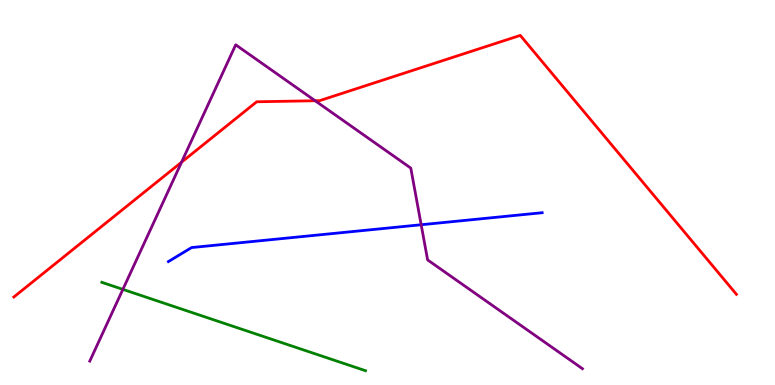[{'lines': ['blue', 'red'], 'intersections': []}, {'lines': ['green', 'red'], 'intersections': []}, {'lines': ['purple', 'red'], 'intersections': [{'x': 2.34, 'y': 5.79}, {'x': 4.07, 'y': 7.38}]}, {'lines': ['blue', 'green'], 'intersections': []}, {'lines': ['blue', 'purple'], 'intersections': [{'x': 5.43, 'y': 4.16}]}, {'lines': ['green', 'purple'], 'intersections': [{'x': 1.59, 'y': 2.48}]}]